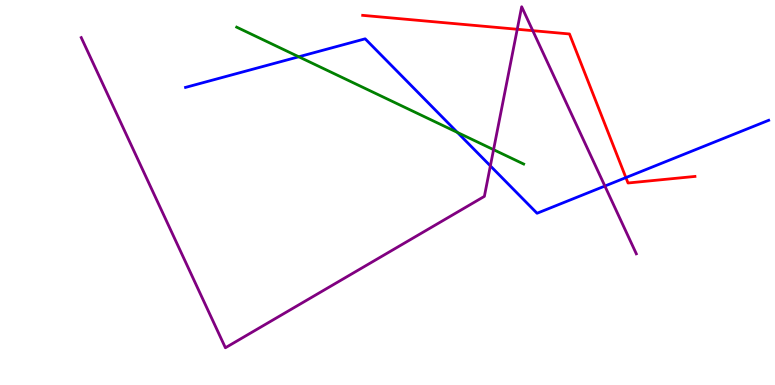[{'lines': ['blue', 'red'], 'intersections': [{'x': 8.08, 'y': 5.39}]}, {'lines': ['green', 'red'], 'intersections': []}, {'lines': ['purple', 'red'], 'intersections': [{'x': 6.67, 'y': 9.24}, {'x': 6.87, 'y': 9.2}]}, {'lines': ['blue', 'green'], 'intersections': [{'x': 3.86, 'y': 8.53}, {'x': 5.9, 'y': 6.56}]}, {'lines': ['blue', 'purple'], 'intersections': [{'x': 6.33, 'y': 5.69}, {'x': 7.8, 'y': 5.17}]}, {'lines': ['green', 'purple'], 'intersections': [{'x': 6.37, 'y': 6.11}]}]